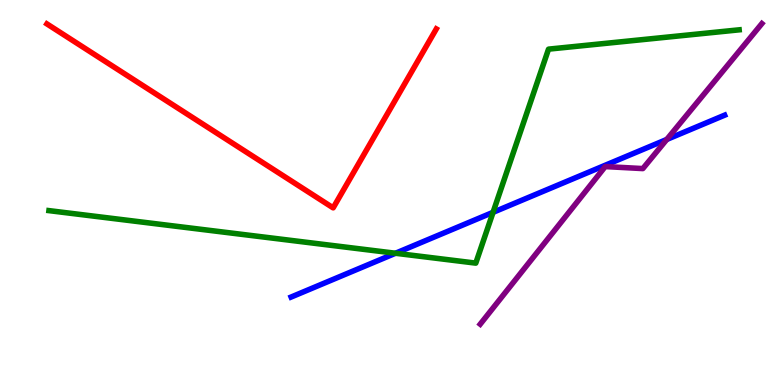[{'lines': ['blue', 'red'], 'intersections': []}, {'lines': ['green', 'red'], 'intersections': []}, {'lines': ['purple', 'red'], 'intersections': []}, {'lines': ['blue', 'green'], 'intersections': [{'x': 5.1, 'y': 3.42}, {'x': 6.36, 'y': 4.48}]}, {'lines': ['blue', 'purple'], 'intersections': [{'x': 8.6, 'y': 6.38}]}, {'lines': ['green', 'purple'], 'intersections': []}]